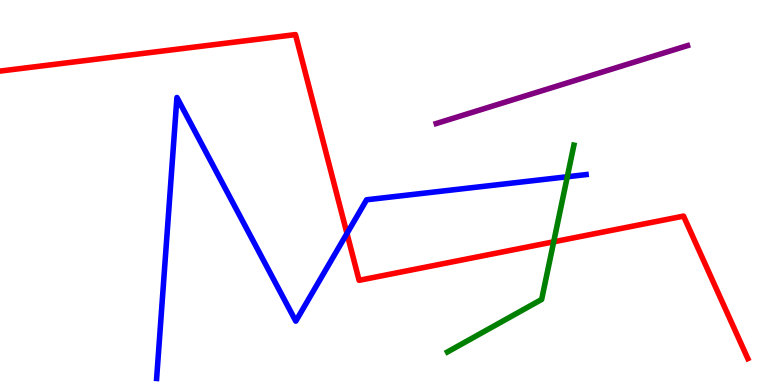[{'lines': ['blue', 'red'], 'intersections': [{'x': 4.48, 'y': 3.94}]}, {'lines': ['green', 'red'], 'intersections': [{'x': 7.14, 'y': 3.72}]}, {'lines': ['purple', 'red'], 'intersections': []}, {'lines': ['blue', 'green'], 'intersections': [{'x': 7.32, 'y': 5.41}]}, {'lines': ['blue', 'purple'], 'intersections': []}, {'lines': ['green', 'purple'], 'intersections': []}]